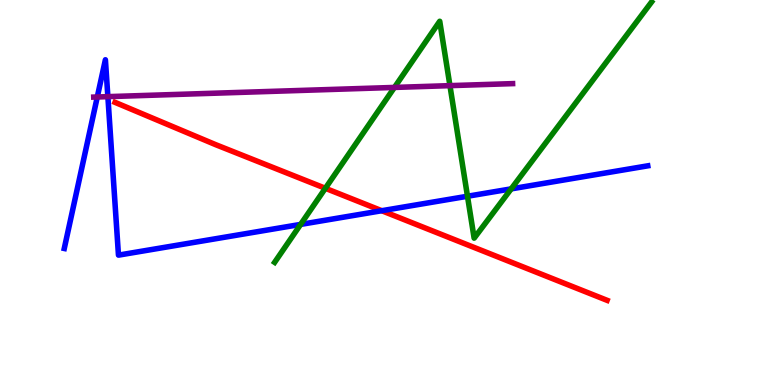[{'lines': ['blue', 'red'], 'intersections': [{'x': 4.93, 'y': 4.53}]}, {'lines': ['green', 'red'], 'intersections': [{'x': 4.2, 'y': 5.11}]}, {'lines': ['purple', 'red'], 'intersections': []}, {'lines': ['blue', 'green'], 'intersections': [{'x': 3.88, 'y': 4.17}, {'x': 6.03, 'y': 4.9}, {'x': 6.6, 'y': 5.09}]}, {'lines': ['blue', 'purple'], 'intersections': [{'x': 1.26, 'y': 7.48}, {'x': 1.39, 'y': 7.49}]}, {'lines': ['green', 'purple'], 'intersections': [{'x': 5.09, 'y': 7.73}, {'x': 5.81, 'y': 7.78}]}]